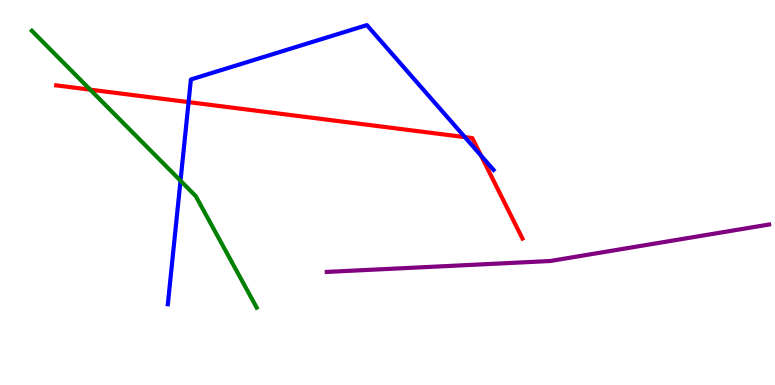[{'lines': ['blue', 'red'], 'intersections': [{'x': 2.43, 'y': 7.35}, {'x': 6.0, 'y': 6.44}, {'x': 6.21, 'y': 5.96}]}, {'lines': ['green', 'red'], 'intersections': [{'x': 1.16, 'y': 7.67}]}, {'lines': ['purple', 'red'], 'intersections': []}, {'lines': ['blue', 'green'], 'intersections': [{'x': 2.33, 'y': 5.31}]}, {'lines': ['blue', 'purple'], 'intersections': []}, {'lines': ['green', 'purple'], 'intersections': []}]